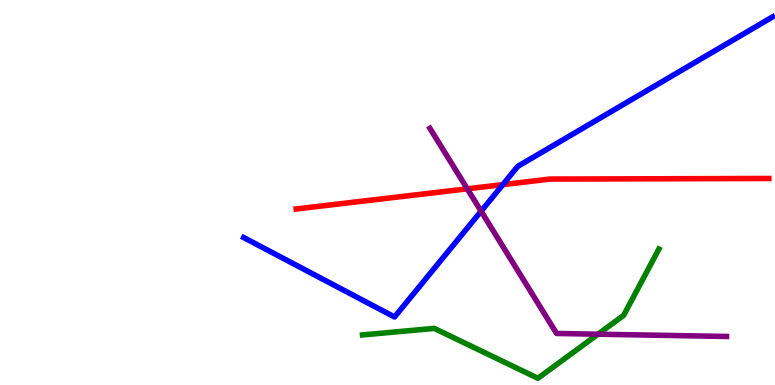[{'lines': ['blue', 'red'], 'intersections': [{'x': 6.49, 'y': 5.2}]}, {'lines': ['green', 'red'], 'intersections': []}, {'lines': ['purple', 'red'], 'intersections': [{'x': 6.03, 'y': 5.1}]}, {'lines': ['blue', 'green'], 'intersections': []}, {'lines': ['blue', 'purple'], 'intersections': [{'x': 6.21, 'y': 4.51}]}, {'lines': ['green', 'purple'], 'intersections': [{'x': 7.72, 'y': 1.32}]}]